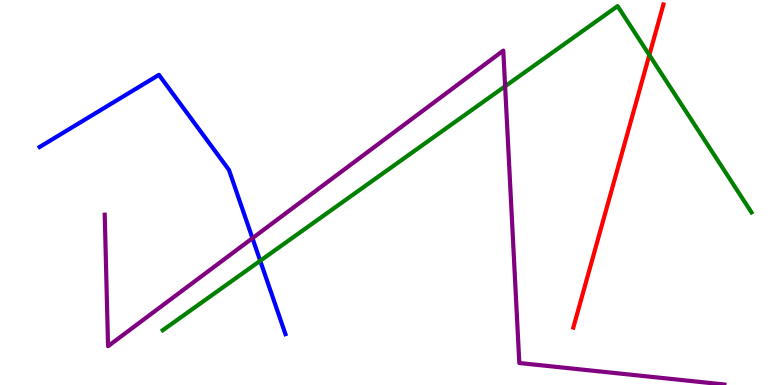[{'lines': ['blue', 'red'], 'intersections': []}, {'lines': ['green', 'red'], 'intersections': [{'x': 8.38, 'y': 8.57}]}, {'lines': ['purple', 'red'], 'intersections': []}, {'lines': ['blue', 'green'], 'intersections': [{'x': 3.36, 'y': 3.23}]}, {'lines': ['blue', 'purple'], 'intersections': [{'x': 3.26, 'y': 3.81}]}, {'lines': ['green', 'purple'], 'intersections': [{'x': 6.52, 'y': 7.76}]}]